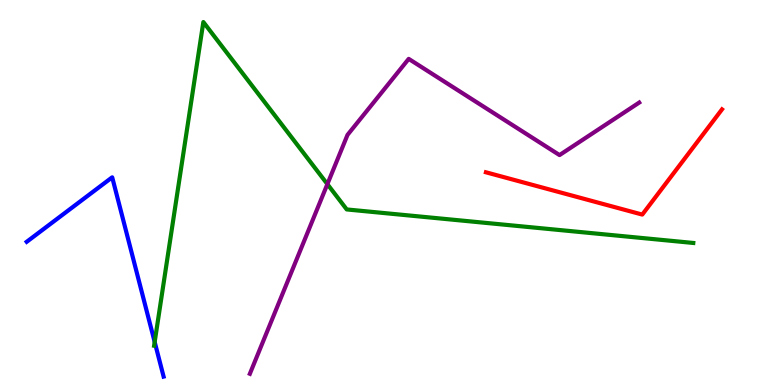[{'lines': ['blue', 'red'], 'intersections': []}, {'lines': ['green', 'red'], 'intersections': []}, {'lines': ['purple', 'red'], 'intersections': []}, {'lines': ['blue', 'green'], 'intersections': [{'x': 2.0, 'y': 1.12}]}, {'lines': ['blue', 'purple'], 'intersections': []}, {'lines': ['green', 'purple'], 'intersections': [{'x': 4.22, 'y': 5.22}]}]